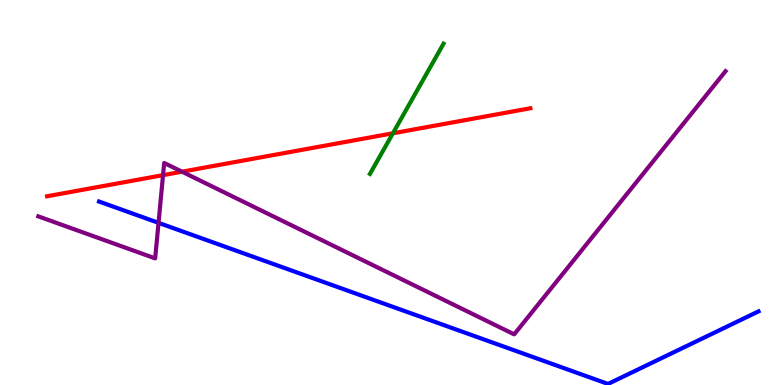[{'lines': ['blue', 'red'], 'intersections': []}, {'lines': ['green', 'red'], 'intersections': [{'x': 5.07, 'y': 6.54}]}, {'lines': ['purple', 'red'], 'intersections': [{'x': 2.1, 'y': 5.45}, {'x': 2.35, 'y': 5.54}]}, {'lines': ['blue', 'green'], 'intersections': []}, {'lines': ['blue', 'purple'], 'intersections': [{'x': 2.05, 'y': 4.21}]}, {'lines': ['green', 'purple'], 'intersections': []}]